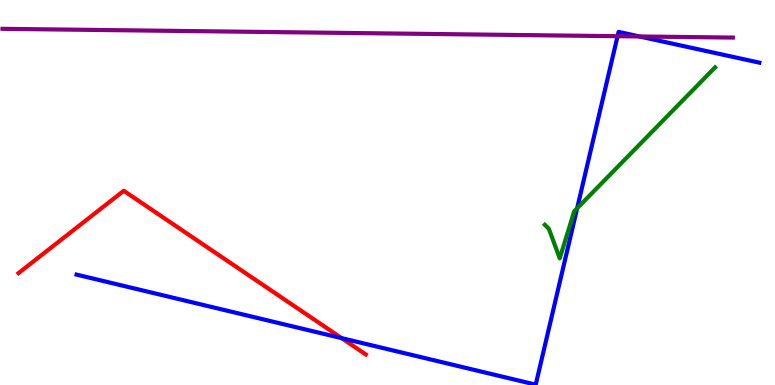[{'lines': ['blue', 'red'], 'intersections': [{'x': 4.41, 'y': 1.22}]}, {'lines': ['green', 'red'], 'intersections': []}, {'lines': ['purple', 'red'], 'intersections': []}, {'lines': ['blue', 'green'], 'intersections': [{'x': 7.45, 'y': 4.59}]}, {'lines': ['blue', 'purple'], 'intersections': [{'x': 7.97, 'y': 9.06}, {'x': 8.25, 'y': 9.05}]}, {'lines': ['green', 'purple'], 'intersections': []}]